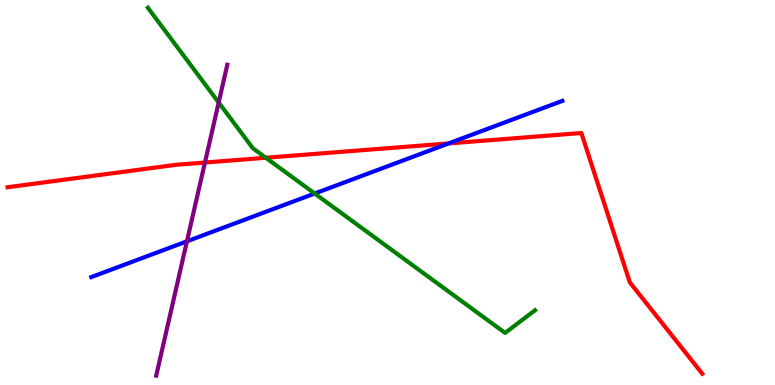[{'lines': ['blue', 'red'], 'intersections': [{'x': 5.79, 'y': 6.27}]}, {'lines': ['green', 'red'], 'intersections': [{'x': 3.43, 'y': 5.9}]}, {'lines': ['purple', 'red'], 'intersections': [{'x': 2.64, 'y': 5.78}]}, {'lines': ['blue', 'green'], 'intersections': [{'x': 4.06, 'y': 4.97}]}, {'lines': ['blue', 'purple'], 'intersections': [{'x': 2.41, 'y': 3.73}]}, {'lines': ['green', 'purple'], 'intersections': [{'x': 2.82, 'y': 7.34}]}]